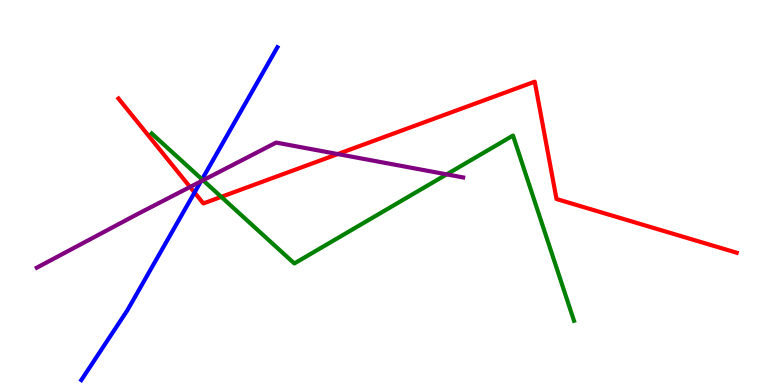[{'lines': ['blue', 'red'], 'intersections': [{'x': 2.51, 'y': 5.0}]}, {'lines': ['green', 'red'], 'intersections': [{'x': 2.85, 'y': 4.89}]}, {'lines': ['purple', 'red'], 'intersections': [{'x': 2.45, 'y': 5.14}, {'x': 4.36, 'y': 6.0}]}, {'lines': ['blue', 'green'], 'intersections': [{'x': 2.61, 'y': 5.34}]}, {'lines': ['blue', 'purple'], 'intersections': [{'x': 2.59, 'y': 5.29}]}, {'lines': ['green', 'purple'], 'intersections': [{'x': 2.62, 'y': 5.32}, {'x': 5.76, 'y': 5.47}]}]